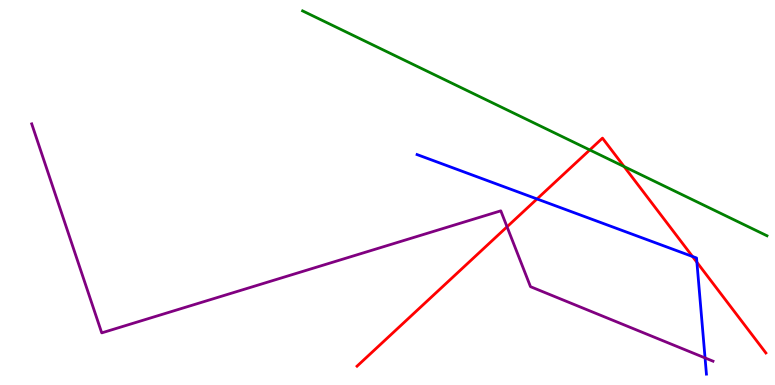[{'lines': ['blue', 'red'], 'intersections': [{'x': 6.93, 'y': 4.83}, {'x': 8.94, 'y': 3.34}, {'x': 8.99, 'y': 3.19}]}, {'lines': ['green', 'red'], 'intersections': [{'x': 7.61, 'y': 6.11}, {'x': 8.05, 'y': 5.67}]}, {'lines': ['purple', 'red'], 'intersections': [{'x': 6.54, 'y': 4.11}]}, {'lines': ['blue', 'green'], 'intersections': []}, {'lines': ['blue', 'purple'], 'intersections': [{'x': 9.1, 'y': 0.703}]}, {'lines': ['green', 'purple'], 'intersections': []}]